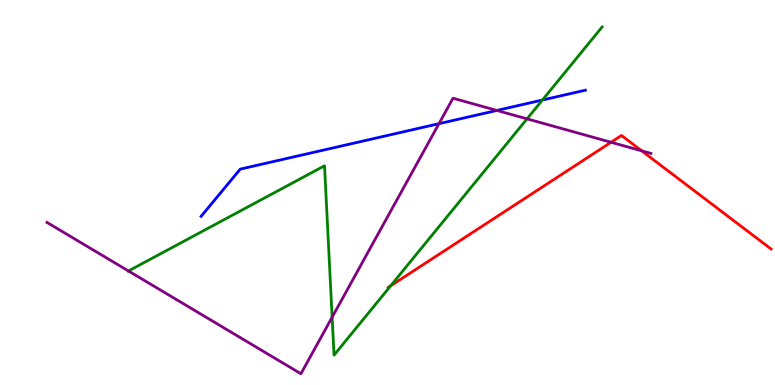[{'lines': ['blue', 'red'], 'intersections': []}, {'lines': ['green', 'red'], 'intersections': [{'x': 5.04, 'y': 2.58}]}, {'lines': ['purple', 'red'], 'intersections': [{'x': 7.88, 'y': 6.3}, {'x': 8.28, 'y': 6.08}]}, {'lines': ['blue', 'green'], 'intersections': [{'x': 7.0, 'y': 7.4}]}, {'lines': ['blue', 'purple'], 'intersections': [{'x': 5.66, 'y': 6.79}, {'x': 6.41, 'y': 7.13}]}, {'lines': ['green', 'purple'], 'intersections': [{'x': 1.66, 'y': 2.96}, {'x': 4.29, 'y': 1.76}, {'x': 6.8, 'y': 6.91}]}]